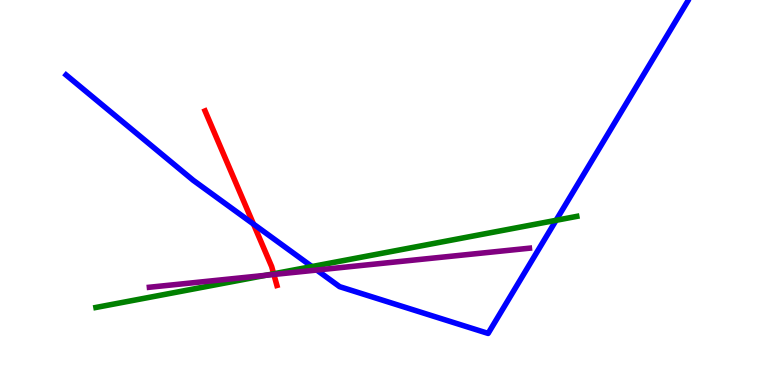[{'lines': ['blue', 'red'], 'intersections': [{'x': 3.27, 'y': 4.18}]}, {'lines': ['green', 'red'], 'intersections': [{'x': 3.53, 'y': 2.89}]}, {'lines': ['purple', 'red'], 'intersections': [{'x': 3.53, 'y': 2.87}]}, {'lines': ['blue', 'green'], 'intersections': [{'x': 4.02, 'y': 3.08}, {'x': 7.18, 'y': 4.28}]}, {'lines': ['blue', 'purple'], 'intersections': [{'x': 4.09, 'y': 2.99}]}, {'lines': ['green', 'purple'], 'intersections': [{'x': 3.43, 'y': 2.85}]}]